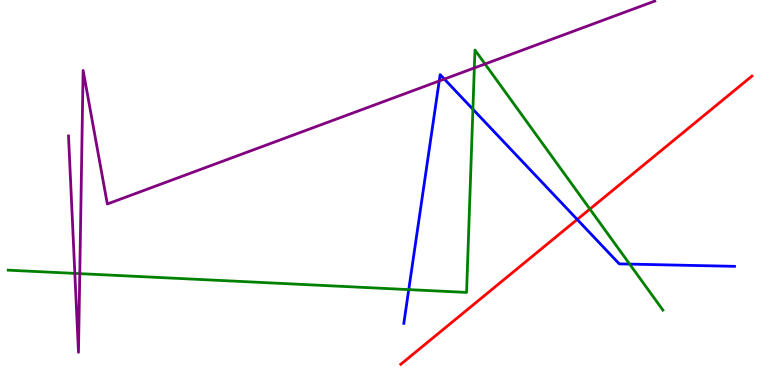[{'lines': ['blue', 'red'], 'intersections': [{'x': 7.45, 'y': 4.3}]}, {'lines': ['green', 'red'], 'intersections': [{'x': 7.61, 'y': 4.57}]}, {'lines': ['purple', 'red'], 'intersections': []}, {'lines': ['blue', 'green'], 'intersections': [{'x': 5.27, 'y': 2.48}, {'x': 6.1, 'y': 7.16}, {'x': 8.12, 'y': 3.14}]}, {'lines': ['blue', 'purple'], 'intersections': [{'x': 5.67, 'y': 7.9}, {'x': 5.73, 'y': 7.95}]}, {'lines': ['green', 'purple'], 'intersections': [{'x': 0.966, 'y': 2.9}, {'x': 1.03, 'y': 2.89}, {'x': 6.12, 'y': 8.23}, {'x': 6.26, 'y': 8.34}]}]